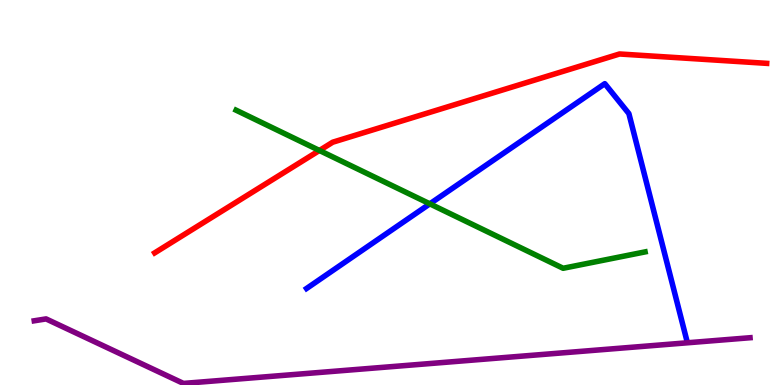[{'lines': ['blue', 'red'], 'intersections': []}, {'lines': ['green', 'red'], 'intersections': [{'x': 4.12, 'y': 6.09}]}, {'lines': ['purple', 'red'], 'intersections': []}, {'lines': ['blue', 'green'], 'intersections': [{'x': 5.55, 'y': 4.71}]}, {'lines': ['blue', 'purple'], 'intersections': []}, {'lines': ['green', 'purple'], 'intersections': []}]